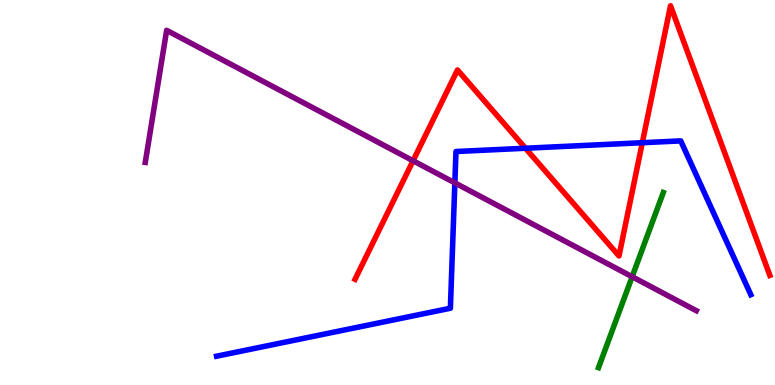[{'lines': ['blue', 'red'], 'intersections': [{'x': 6.78, 'y': 6.15}, {'x': 8.29, 'y': 6.29}]}, {'lines': ['green', 'red'], 'intersections': []}, {'lines': ['purple', 'red'], 'intersections': [{'x': 5.33, 'y': 5.82}]}, {'lines': ['blue', 'green'], 'intersections': []}, {'lines': ['blue', 'purple'], 'intersections': [{'x': 5.87, 'y': 5.25}]}, {'lines': ['green', 'purple'], 'intersections': [{'x': 8.16, 'y': 2.81}]}]